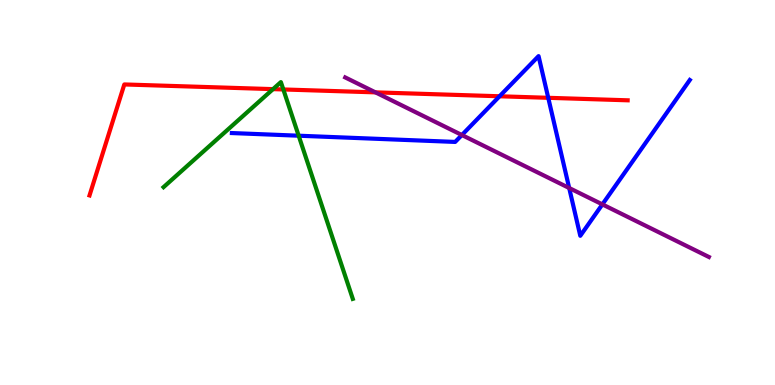[{'lines': ['blue', 'red'], 'intersections': [{'x': 6.45, 'y': 7.5}, {'x': 7.07, 'y': 7.46}]}, {'lines': ['green', 'red'], 'intersections': [{'x': 3.52, 'y': 7.68}, {'x': 3.66, 'y': 7.68}]}, {'lines': ['purple', 'red'], 'intersections': [{'x': 4.84, 'y': 7.6}]}, {'lines': ['blue', 'green'], 'intersections': [{'x': 3.85, 'y': 6.48}]}, {'lines': ['blue', 'purple'], 'intersections': [{'x': 5.96, 'y': 6.49}, {'x': 7.34, 'y': 5.12}, {'x': 7.77, 'y': 4.69}]}, {'lines': ['green', 'purple'], 'intersections': []}]